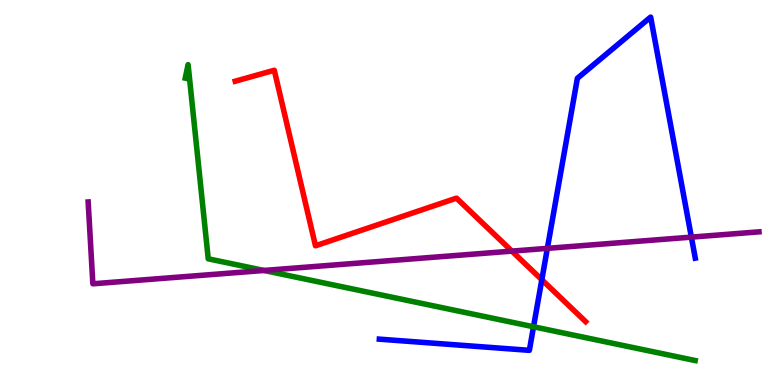[{'lines': ['blue', 'red'], 'intersections': [{'x': 6.99, 'y': 2.73}]}, {'lines': ['green', 'red'], 'intersections': []}, {'lines': ['purple', 'red'], 'intersections': [{'x': 6.61, 'y': 3.48}]}, {'lines': ['blue', 'green'], 'intersections': [{'x': 6.88, 'y': 1.51}]}, {'lines': ['blue', 'purple'], 'intersections': [{'x': 7.06, 'y': 3.55}, {'x': 8.92, 'y': 3.84}]}, {'lines': ['green', 'purple'], 'intersections': [{'x': 3.41, 'y': 2.98}]}]